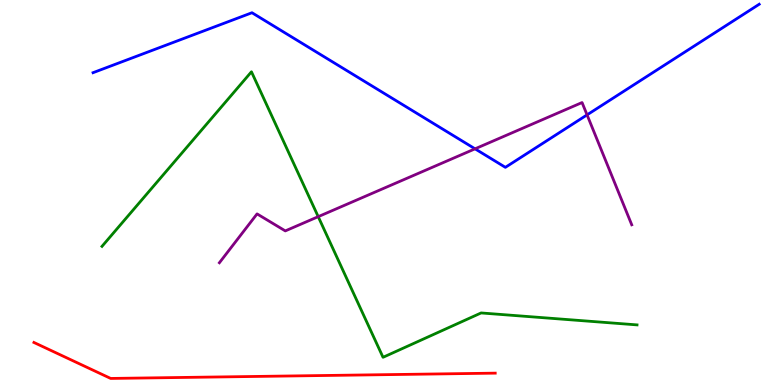[{'lines': ['blue', 'red'], 'intersections': []}, {'lines': ['green', 'red'], 'intersections': []}, {'lines': ['purple', 'red'], 'intersections': []}, {'lines': ['blue', 'green'], 'intersections': []}, {'lines': ['blue', 'purple'], 'intersections': [{'x': 6.13, 'y': 6.13}, {'x': 7.58, 'y': 7.02}]}, {'lines': ['green', 'purple'], 'intersections': [{'x': 4.11, 'y': 4.37}]}]